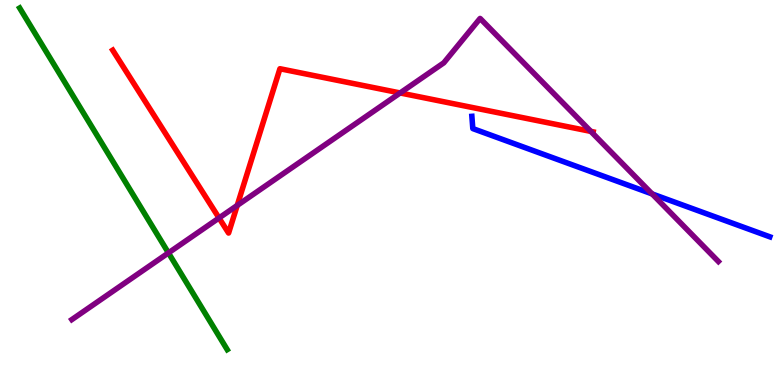[{'lines': ['blue', 'red'], 'intersections': []}, {'lines': ['green', 'red'], 'intersections': []}, {'lines': ['purple', 'red'], 'intersections': [{'x': 2.83, 'y': 4.34}, {'x': 3.06, 'y': 4.66}, {'x': 5.16, 'y': 7.59}, {'x': 7.62, 'y': 6.59}]}, {'lines': ['blue', 'green'], 'intersections': []}, {'lines': ['blue', 'purple'], 'intersections': [{'x': 8.41, 'y': 4.96}]}, {'lines': ['green', 'purple'], 'intersections': [{'x': 2.17, 'y': 3.43}]}]